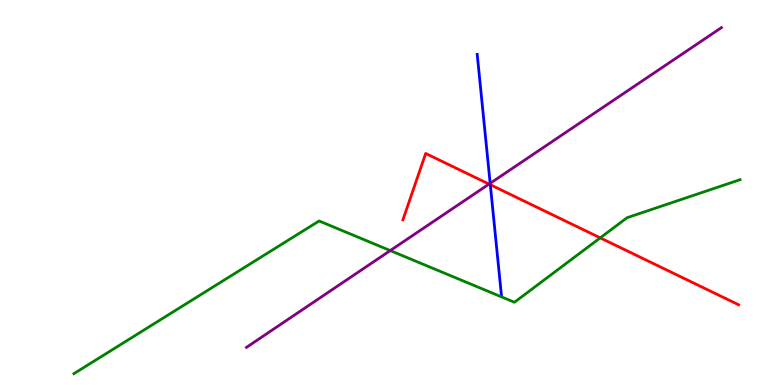[{'lines': ['blue', 'red'], 'intersections': [{'x': 6.33, 'y': 5.2}]}, {'lines': ['green', 'red'], 'intersections': [{'x': 7.74, 'y': 3.82}]}, {'lines': ['purple', 'red'], 'intersections': [{'x': 6.31, 'y': 5.22}]}, {'lines': ['blue', 'green'], 'intersections': []}, {'lines': ['blue', 'purple'], 'intersections': [{'x': 6.32, 'y': 5.24}]}, {'lines': ['green', 'purple'], 'intersections': [{'x': 5.04, 'y': 3.49}]}]